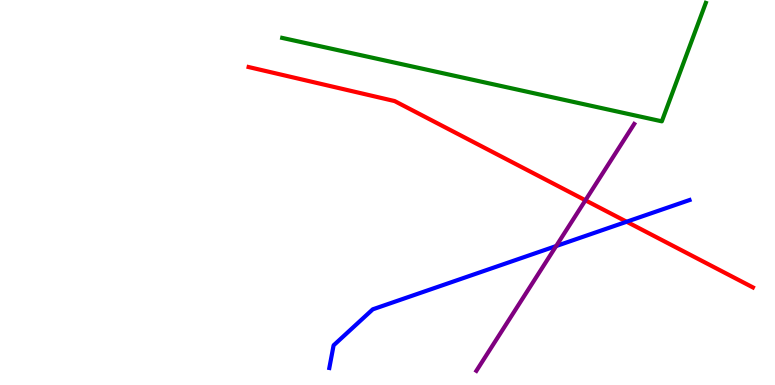[{'lines': ['blue', 'red'], 'intersections': [{'x': 8.09, 'y': 4.24}]}, {'lines': ['green', 'red'], 'intersections': []}, {'lines': ['purple', 'red'], 'intersections': [{'x': 7.55, 'y': 4.8}]}, {'lines': ['blue', 'green'], 'intersections': []}, {'lines': ['blue', 'purple'], 'intersections': [{'x': 7.18, 'y': 3.61}]}, {'lines': ['green', 'purple'], 'intersections': []}]